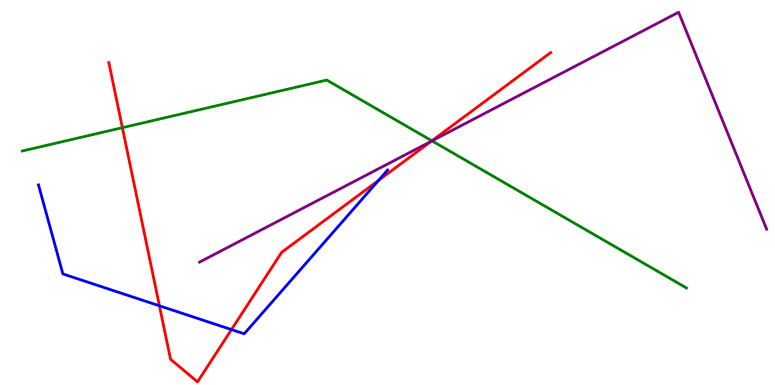[{'lines': ['blue', 'red'], 'intersections': [{'x': 2.06, 'y': 2.06}, {'x': 2.99, 'y': 1.44}, {'x': 4.88, 'y': 5.31}]}, {'lines': ['green', 'red'], 'intersections': [{'x': 1.58, 'y': 6.68}, {'x': 5.57, 'y': 6.34}]}, {'lines': ['purple', 'red'], 'intersections': [{'x': 5.56, 'y': 6.33}]}, {'lines': ['blue', 'green'], 'intersections': []}, {'lines': ['blue', 'purple'], 'intersections': []}, {'lines': ['green', 'purple'], 'intersections': [{'x': 5.57, 'y': 6.34}]}]